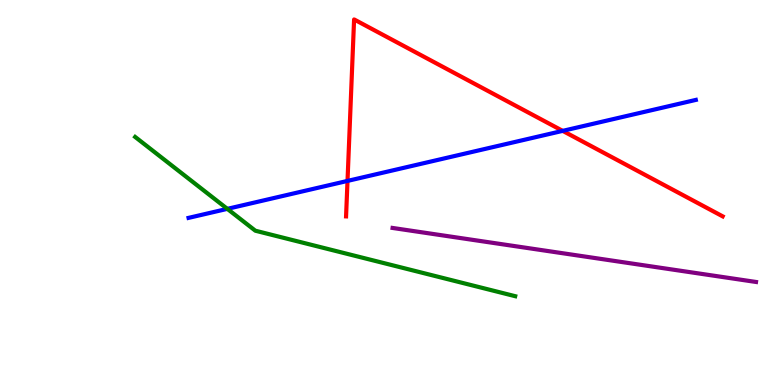[{'lines': ['blue', 'red'], 'intersections': [{'x': 4.48, 'y': 5.3}, {'x': 7.26, 'y': 6.6}]}, {'lines': ['green', 'red'], 'intersections': []}, {'lines': ['purple', 'red'], 'intersections': []}, {'lines': ['blue', 'green'], 'intersections': [{'x': 2.93, 'y': 4.58}]}, {'lines': ['blue', 'purple'], 'intersections': []}, {'lines': ['green', 'purple'], 'intersections': []}]